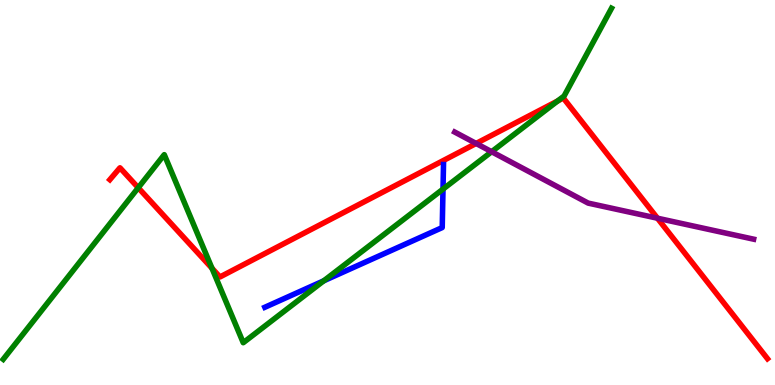[{'lines': ['blue', 'red'], 'intersections': []}, {'lines': ['green', 'red'], 'intersections': [{'x': 1.78, 'y': 5.12}, {'x': 2.74, 'y': 3.03}, {'x': 7.2, 'y': 7.38}]}, {'lines': ['purple', 'red'], 'intersections': [{'x': 6.14, 'y': 6.27}, {'x': 8.48, 'y': 4.33}]}, {'lines': ['blue', 'green'], 'intersections': [{'x': 4.18, 'y': 2.71}, {'x': 5.72, 'y': 5.09}]}, {'lines': ['blue', 'purple'], 'intersections': []}, {'lines': ['green', 'purple'], 'intersections': [{'x': 6.34, 'y': 6.06}]}]